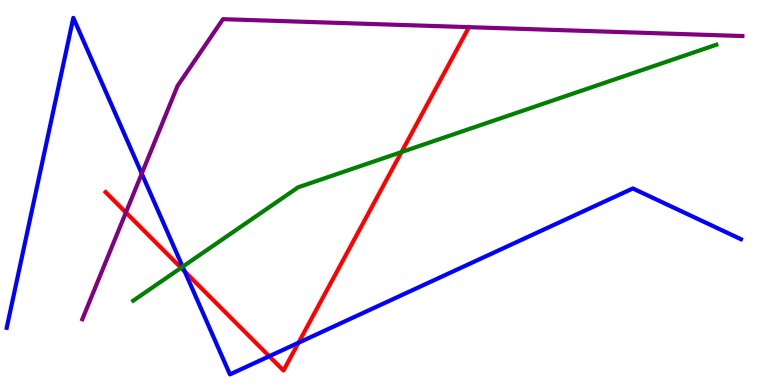[{'lines': ['blue', 'red'], 'intersections': [{'x': 2.38, 'y': 2.95}, {'x': 3.47, 'y': 0.747}, {'x': 3.85, 'y': 1.1}]}, {'lines': ['green', 'red'], 'intersections': [{'x': 2.34, 'y': 3.04}, {'x': 5.18, 'y': 6.05}]}, {'lines': ['purple', 'red'], 'intersections': [{'x': 1.62, 'y': 4.48}]}, {'lines': ['blue', 'green'], 'intersections': [{'x': 2.36, 'y': 3.07}]}, {'lines': ['blue', 'purple'], 'intersections': [{'x': 1.83, 'y': 5.49}]}, {'lines': ['green', 'purple'], 'intersections': []}]